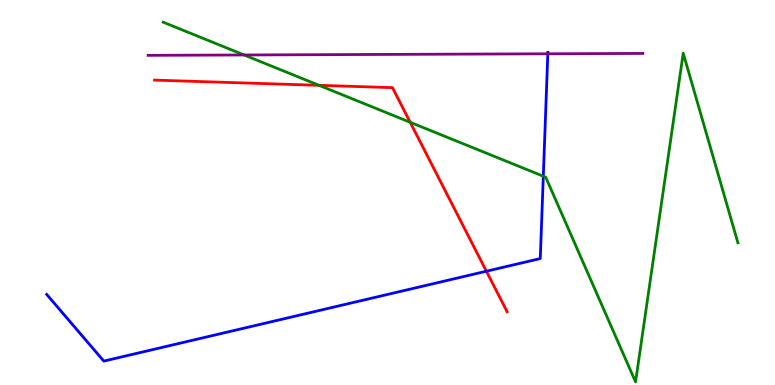[{'lines': ['blue', 'red'], 'intersections': [{'x': 6.28, 'y': 2.96}]}, {'lines': ['green', 'red'], 'intersections': [{'x': 4.12, 'y': 7.78}, {'x': 5.29, 'y': 6.82}]}, {'lines': ['purple', 'red'], 'intersections': []}, {'lines': ['blue', 'green'], 'intersections': [{'x': 7.01, 'y': 5.42}]}, {'lines': ['blue', 'purple'], 'intersections': [{'x': 7.07, 'y': 8.6}]}, {'lines': ['green', 'purple'], 'intersections': [{'x': 3.15, 'y': 8.57}]}]